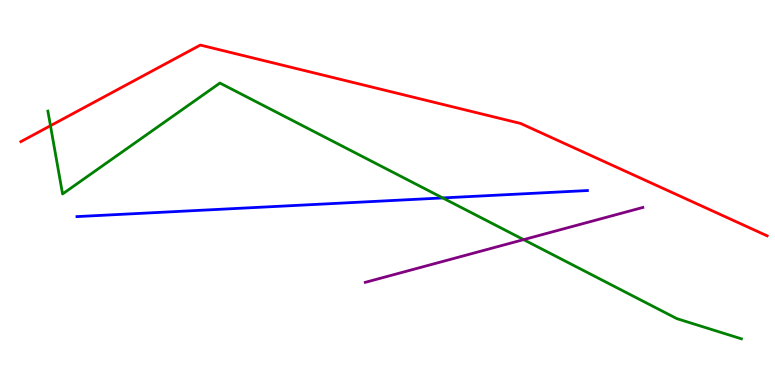[{'lines': ['blue', 'red'], 'intersections': []}, {'lines': ['green', 'red'], 'intersections': [{'x': 0.651, 'y': 6.73}]}, {'lines': ['purple', 'red'], 'intersections': []}, {'lines': ['blue', 'green'], 'intersections': [{'x': 5.71, 'y': 4.86}]}, {'lines': ['blue', 'purple'], 'intersections': []}, {'lines': ['green', 'purple'], 'intersections': [{'x': 6.76, 'y': 3.78}]}]